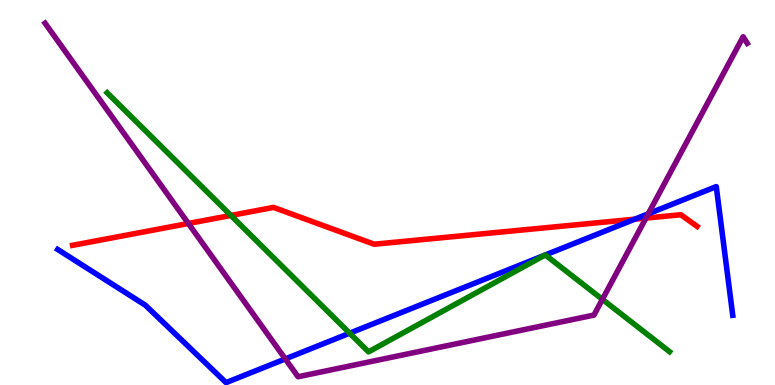[{'lines': ['blue', 'red'], 'intersections': [{'x': 8.19, 'y': 4.31}]}, {'lines': ['green', 'red'], 'intersections': [{'x': 2.98, 'y': 4.4}]}, {'lines': ['purple', 'red'], 'intersections': [{'x': 2.43, 'y': 4.2}, {'x': 8.33, 'y': 4.34}]}, {'lines': ['blue', 'green'], 'intersections': [{'x': 4.51, 'y': 1.35}, {'x': 7.03, 'y': 3.37}, {'x': 7.04, 'y': 3.38}]}, {'lines': ['blue', 'purple'], 'intersections': [{'x': 3.68, 'y': 0.677}, {'x': 8.36, 'y': 4.45}]}, {'lines': ['green', 'purple'], 'intersections': [{'x': 7.77, 'y': 2.22}]}]